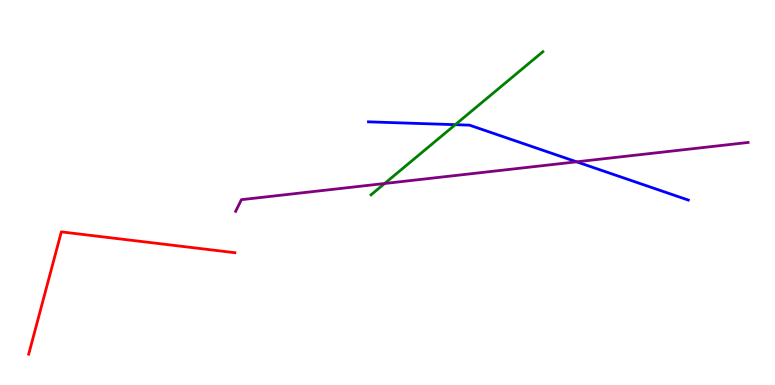[{'lines': ['blue', 'red'], 'intersections': []}, {'lines': ['green', 'red'], 'intersections': []}, {'lines': ['purple', 'red'], 'intersections': []}, {'lines': ['blue', 'green'], 'intersections': [{'x': 5.87, 'y': 6.76}]}, {'lines': ['blue', 'purple'], 'intersections': [{'x': 7.44, 'y': 5.8}]}, {'lines': ['green', 'purple'], 'intersections': [{'x': 4.96, 'y': 5.23}]}]